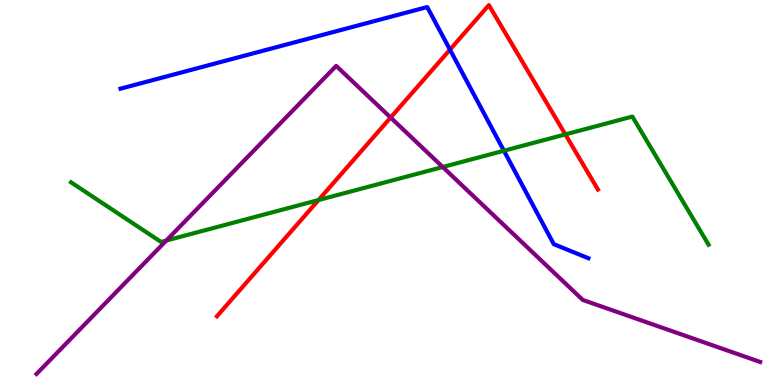[{'lines': ['blue', 'red'], 'intersections': [{'x': 5.81, 'y': 8.71}]}, {'lines': ['green', 'red'], 'intersections': [{'x': 4.11, 'y': 4.8}, {'x': 7.29, 'y': 6.51}]}, {'lines': ['purple', 'red'], 'intersections': [{'x': 5.04, 'y': 6.95}]}, {'lines': ['blue', 'green'], 'intersections': [{'x': 6.5, 'y': 6.08}]}, {'lines': ['blue', 'purple'], 'intersections': []}, {'lines': ['green', 'purple'], 'intersections': [{'x': 2.15, 'y': 3.75}, {'x': 5.71, 'y': 5.66}]}]